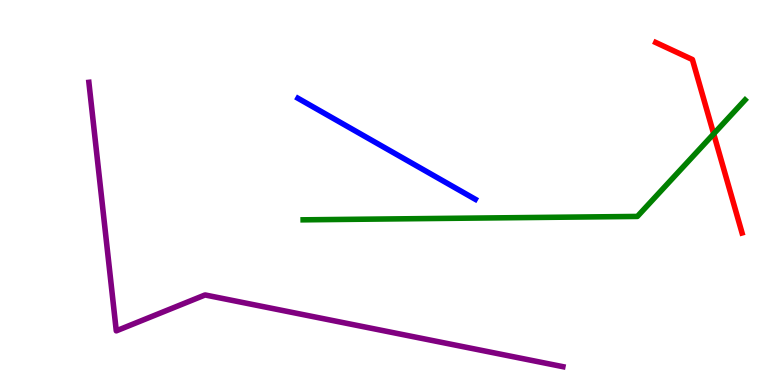[{'lines': ['blue', 'red'], 'intersections': []}, {'lines': ['green', 'red'], 'intersections': [{'x': 9.21, 'y': 6.52}]}, {'lines': ['purple', 'red'], 'intersections': []}, {'lines': ['blue', 'green'], 'intersections': []}, {'lines': ['blue', 'purple'], 'intersections': []}, {'lines': ['green', 'purple'], 'intersections': []}]